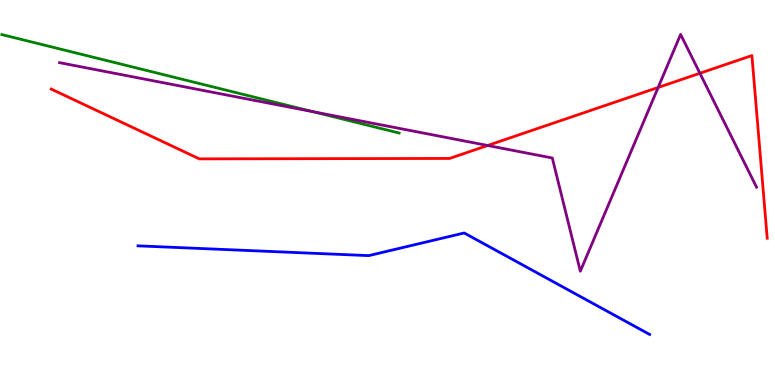[{'lines': ['blue', 'red'], 'intersections': []}, {'lines': ['green', 'red'], 'intersections': []}, {'lines': ['purple', 'red'], 'intersections': [{'x': 6.29, 'y': 6.22}, {'x': 8.49, 'y': 7.73}, {'x': 9.03, 'y': 8.1}]}, {'lines': ['blue', 'green'], 'intersections': []}, {'lines': ['blue', 'purple'], 'intersections': []}, {'lines': ['green', 'purple'], 'intersections': [{'x': 4.04, 'y': 7.1}]}]